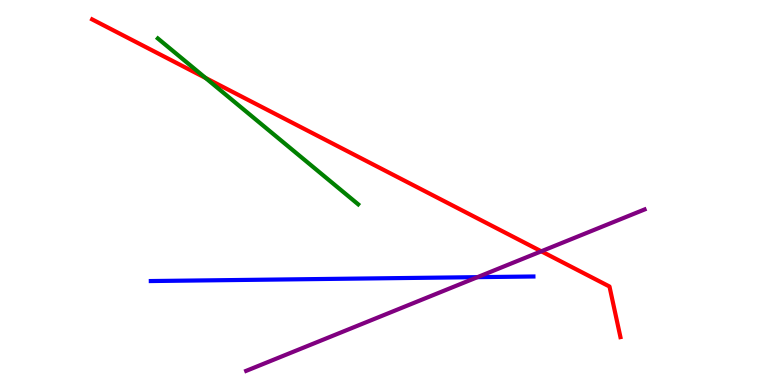[{'lines': ['blue', 'red'], 'intersections': []}, {'lines': ['green', 'red'], 'intersections': [{'x': 2.65, 'y': 7.98}]}, {'lines': ['purple', 'red'], 'intersections': [{'x': 6.98, 'y': 3.47}]}, {'lines': ['blue', 'green'], 'intersections': []}, {'lines': ['blue', 'purple'], 'intersections': [{'x': 6.16, 'y': 2.8}]}, {'lines': ['green', 'purple'], 'intersections': []}]